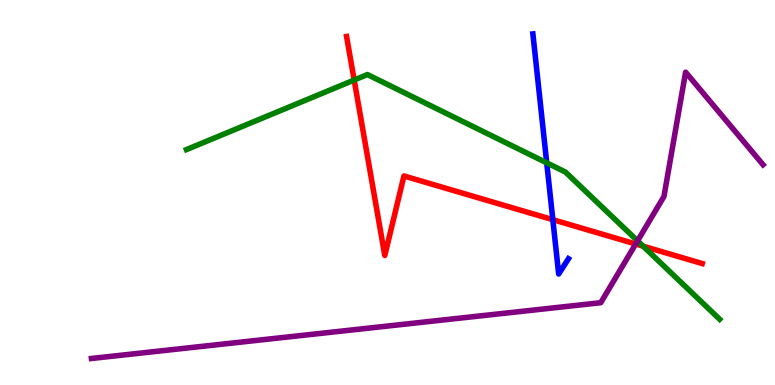[{'lines': ['blue', 'red'], 'intersections': [{'x': 7.13, 'y': 4.29}]}, {'lines': ['green', 'red'], 'intersections': [{'x': 4.57, 'y': 7.92}, {'x': 8.3, 'y': 3.61}]}, {'lines': ['purple', 'red'], 'intersections': [{'x': 8.2, 'y': 3.66}]}, {'lines': ['blue', 'green'], 'intersections': [{'x': 7.05, 'y': 5.77}]}, {'lines': ['blue', 'purple'], 'intersections': []}, {'lines': ['green', 'purple'], 'intersections': [{'x': 8.23, 'y': 3.74}]}]